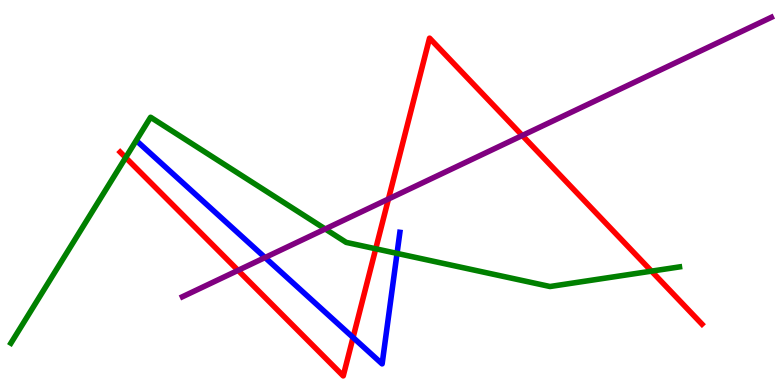[{'lines': ['blue', 'red'], 'intersections': [{'x': 4.56, 'y': 1.23}]}, {'lines': ['green', 'red'], 'intersections': [{'x': 1.62, 'y': 5.91}, {'x': 4.85, 'y': 3.54}, {'x': 8.41, 'y': 2.96}]}, {'lines': ['purple', 'red'], 'intersections': [{'x': 3.07, 'y': 2.98}, {'x': 5.01, 'y': 4.83}, {'x': 6.74, 'y': 6.48}]}, {'lines': ['blue', 'green'], 'intersections': [{'x': 5.12, 'y': 3.42}]}, {'lines': ['blue', 'purple'], 'intersections': [{'x': 3.42, 'y': 3.31}]}, {'lines': ['green', 'purple'], 'intersections': [{'x': 4.2, 'y': 4.05}]}]